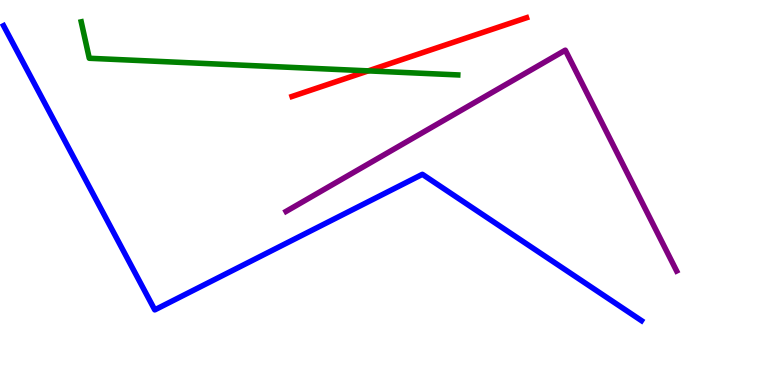[{'lines': ['blue', 'red'], 'intersections': []}, {'lines': ['green', 'red'], 'intersections': [{'x': 4.75, 'y': 8.16}]}, {'lines': ['purple', 'red'], 'intersections': []}, {'lines': ['blue', 'green'], 'intersections': []}, {'lines': ['blue', 'purple'], 'intersections': []}, {'lines': ['green', 'purple'], 'intersections': []}]